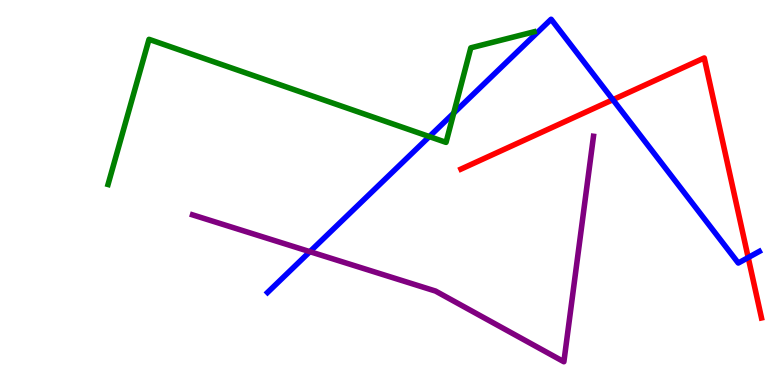[{'lines': ['blue', 'red'], 'intersections': [{'x': 7.91, 'y': 7.41}, {'x': 9.65, 'y': 3.31}]}, {'lines': ['green', 'red'], 'intersections': []}, {'lines': ['purple', 'red'], 'intersections': []}, {'lines': ['blue', 'green'], 'intersections': [{'x': 5.54, 'y': 6.45}, {'x': 5.85, 'y': 7.06}]}, {'lines': ['blue', 'purple'], 'intersections': [{'x': 4.0, 'y': 3.46}]}, {'lines': ['green', 'purple'], 'intersections': []}]